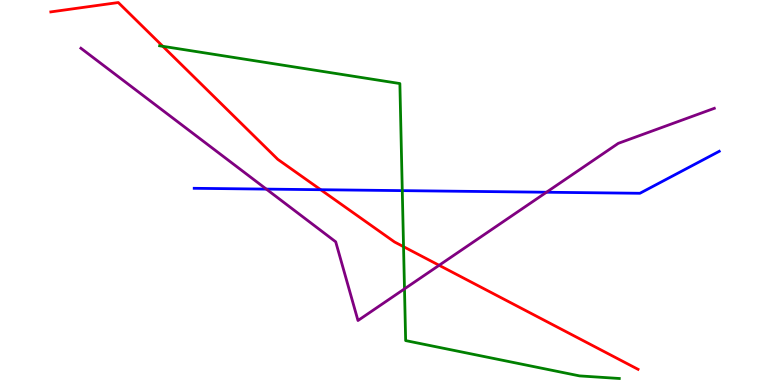[{'lines': ['blue', 'red'], 'intersections': [{'x': 4.14, 'y': 5.07}]}, {'lines': ['green', 'red'], 'intersections': [{'x': 2.1, 'y': 8.8}, {'x': 5.21, 'y': 3.59}]}, {'lines': ['purple', 'red'], 'intersections': [{'x': 5.67, 'y': 3.11}]}, {'lines': ['blue', 'green'], 'intersections': [{'x': 5.19, 'y': 5.05}]}, {'lines': ['blue', 'purple'], 'intersections': [{'x': 3.44, 'y': 5.09}, {'x': 7.05, 'y': 5.01}]}, {'lines': ['green', 'purple'], 'intersections': [{'x': 5.22, 'y': 2.5}]}]